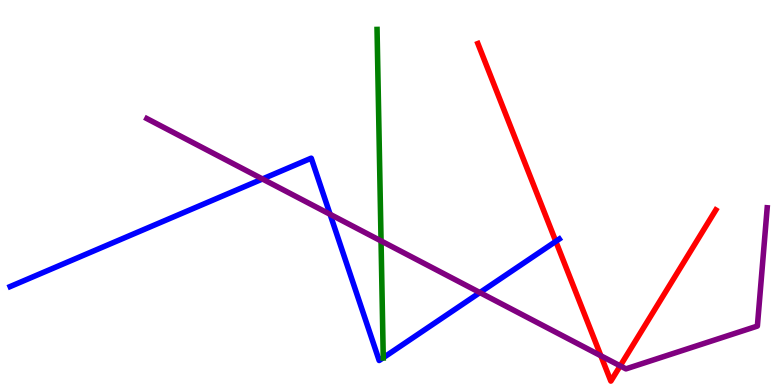[{'lines': ['blue', 'red'], 'intersections': [{'x': 7.17, 'y': 3.73}]}, {'lines': ['green', 'red'], 'intersections': []}, {'lines': ['purple', 'red'], 'intersections': [{'x': 7.75, 'y': 0.759}, {'x': 8.0, 'y': 0.497}]}, {'lines': ['blue', 'green'], 'intersections': [{'x': 4.95, 'y': 0.708}]}, {'lines': ['blue', 'purple'], 'intersections': [{'x': 3.39, 'y': 5.35}, {'x': 4.26, 'y': 4.43}, {'x': 6.19, 'y': 2.4}]}, {'lines': ['green', 'purple'], 'intersections': [{'x': 4.92, 'y': 3.74}]}]